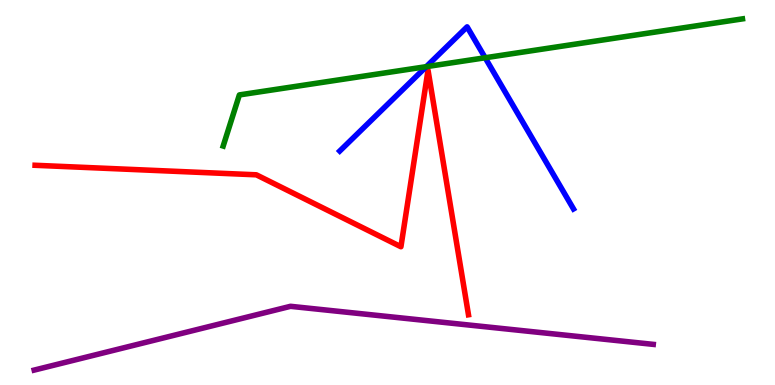[{'lines': ['blue', 'red'], 'intersections': []}, {'lines': ['green', 'red'], 'intersections': []}, {'lines': ['purple', 'red'], 'intersections': []}, {'lines': ['blue', 'green'], 'intersections': [{'x': 5.5, 'y': 8.27}, {'x': 6.26, 'y': 8.5}]}, {'lines': ['blue', 'purple'], 'intersections': []}, {'lines': ['green', 'purple'], 'intersections': []}]